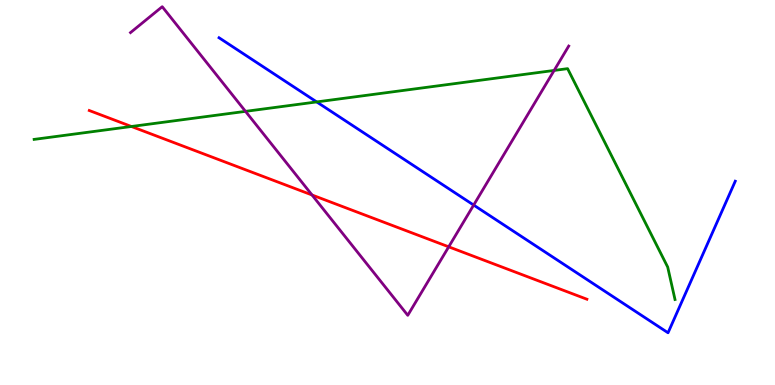[{'lines': ['blue', 'red'], 'intersections': []}, {'lines': ['green', 'red'], 'intersections': [{'x': 1.7, 'y': 6.71}]}, {'lines': ['purple', 'red'], 'intersections': [{'x': 4.03, 'y': 4.94}, {'x': 5.79, 'y': 3.59}]}, {'lines': ['blue', 'green'], 'intersections': [{'x': 4.09, 'y': 7.35}]}, {'lines': ['blue', 'purple'], 'intersections': [{'x': 6.11, 'y': 4.67}]}, {'lines': ['green', 'purple'], 'intersections': [{'x': 3.17, 'y': 7.11}, {'x': 7.15, 'y': 8.17}]}]